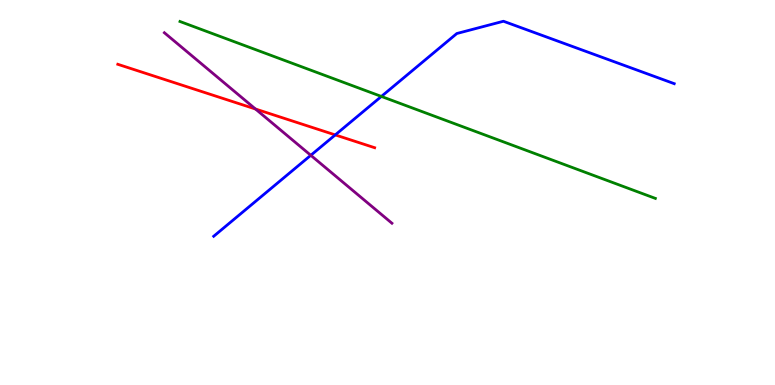[{'lines': ['blue', 'red'], 'intersections': [{'x': 4.33, 'y': 6.5}]}, {'lines': ['green', 'red'], 'intersections': []}, {'lines': ['purple', 'red'], 'intersections': [{'x': 3.3, 'y': 7.17}]}, {'lines': ['blue', 'green'], 'intersections': [{'x': 4.92, 'y': 7.5}]}, {'lines': ['blue', 'purple'], 'intersections': [{'x': 4.01, 'y': 5.97}]}, {'lines': ['green', 'purple'], 'intersections': []}]